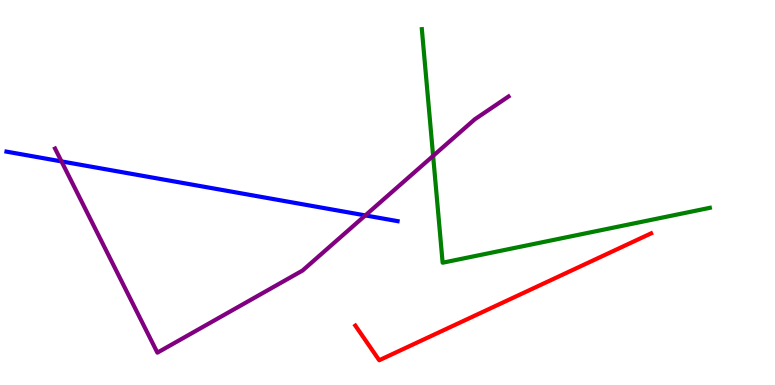[{'lines': ['blue', 'red'], 'intersections': []}, {'lines': ['green', 'red'], 'intersections': []}, {'lines': ['purple', 'red'], 'intersections': []}, {'lines': ['blue', 'green'], 'intersections': []}, {'lines': ['blue', 'purple'], 'intersections': [{'x': 0.793, 'y': 5.81}, {'x': 4.71, 'y': 4.4}]}, {'lines': ['green', 'purple'], 'intersections': [{'x': 5.59, 'y': 5.95}]}]